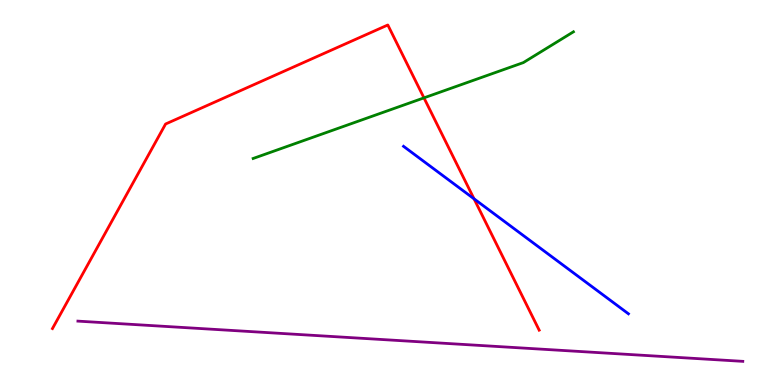[{'lines': ['blue', 'red'], 'intersections': [{'x': 6.12, 'y': 4.84}]}, {'lines': ['green', 'red'], 'intersections': [{'x': 5.47, 'y': 7.46}]}, {'lines': ['purple', 'red'], 'intersections': []}, {'lines': ['blue', 'green'], 'intersections': []}, {'lines': ['blue', 'purple'], 'intersections': []}, {'lines': ['green', 'purple'], 'intersections': []}]